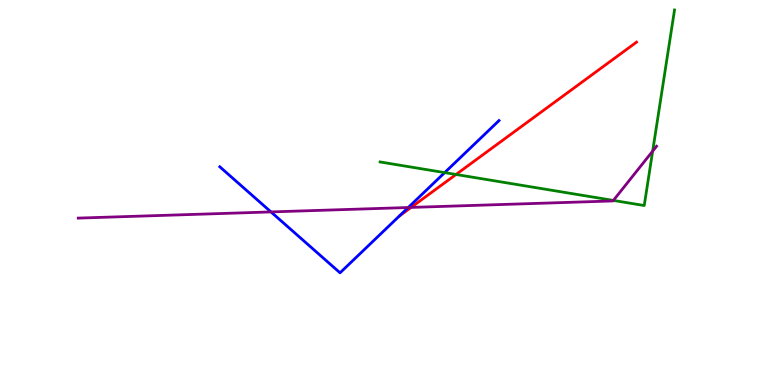[{'lines': ['blue', 'red'], 'intersections': []}, {'lines': ['green', 'red'], 'intersections': [{'x': 5.88, 'y': 5.47}]}, {'lines': ['purple', 'red'], 'intersections': [{'x': 5.3, 'y': 4.61}]}, {'lines': ['blue', 'green'], 'intersections': [{'x': 5.74, 'y': 5.52}]}, {'lines': ['blue', 'purple'], 'intersections': [{'x': 3.5, 'y': 4.5}, {'x': 5.27, 'y': 4.61}]}, {'lines': ['green', 'purple'], 'intersections': [{'x': 7.91, 'y': 4.79}, {'x': 8.42, 'y': 6.07}]}]